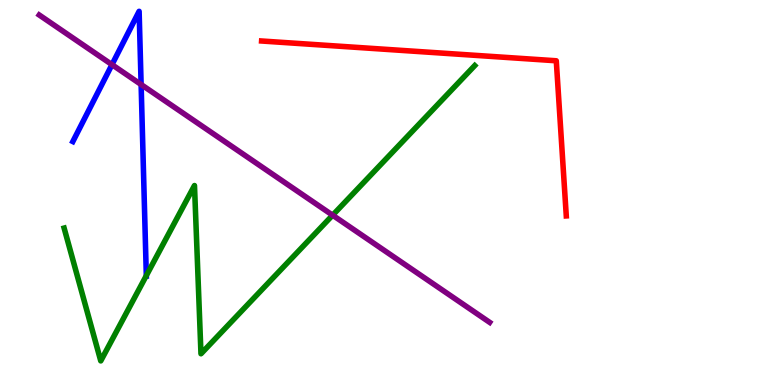[{'lines': ['blue', 'red'], 'intersections': []}, {'lines': ['green', 'red'], 'intersections': []}, {'lines': ['purple', 'red'], 'intersections': []}, {'lines': ['blue', 'green'], 'intersections': [{'x': 1.89, 'y': 2.84}]}, {'lines': ['blue', 'purple'], 'intersections': [{'x': 1.44, 'y': 8.32}, {'x': 1.82, 'y': 7.8}]}, {'lines': ['green', 'purple'], 'intersections': [{'x': 4.29, 'y': 4.41}]}]